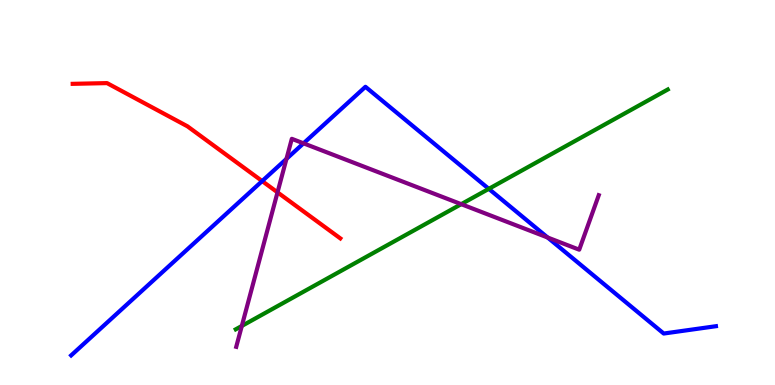[{'lines': ['blue', 'red'], 'intersections': [{'x': 3.38, 'y': 5.3}]}, {'lines': ['green', 'red'], 'intersections': []}, {'lines': ['purple', 'red'], 'intersections': [{'x': 3.58, 'y': 5.0}]}, {'lines': ['blue', 'green'], 'intersections': [{'x': 6.31, 'y': 5.09}]}, {'lines': ['blue', 'purple'], 'intersections': [{'x': 3.7, 'y': 5.87}, {'x': 3.92, 'y': 6.28}, {'x': 7.07, 'y': 3.83}]}, {'lines': ['green', 'purple'], 'intersections': [{'x': 3.12, 'y': 1.53}, {'x': 5.95, 'y': 4.7}]}]